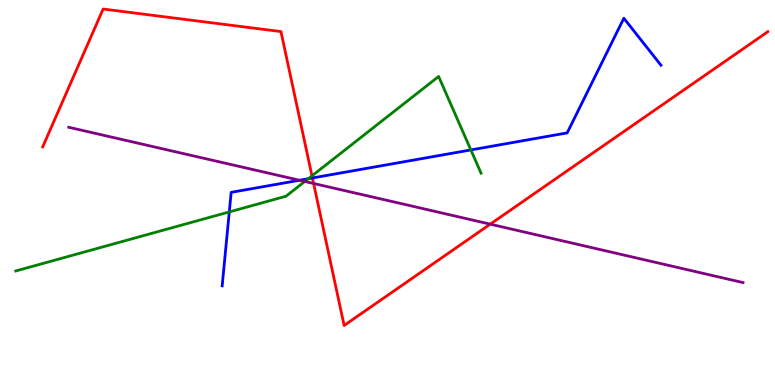[{'lines': ['blue', 'red'], 'intersections': [{'x': 4.03, 'y': 5.38}]}, {'lines': ['green', 'red'], 'intersections': [{'x': 4.03, 'y': 5.43}]}, {'lines': ['purple', 'red'], 'intersections': [{'x': 4.05, 'y': 5.23}, {'x': 6.33, 'y': 4.18}]}, {'lines': ['blue', 'green'], 'intersections': [{'x': 2.96, 'y': 4.5}, {'x': 3.98, 'y': 5.36}, {'x': 6.08, 'y': 6.11}]}, {'lines': ['blue', 'purple'], 'intersections': [{'x': 3.86, 'y': 5.32}]}, {'lines': ['green', 'purple'], 'intersections': [{'x': 3.93, 'y': 5.29}]}]